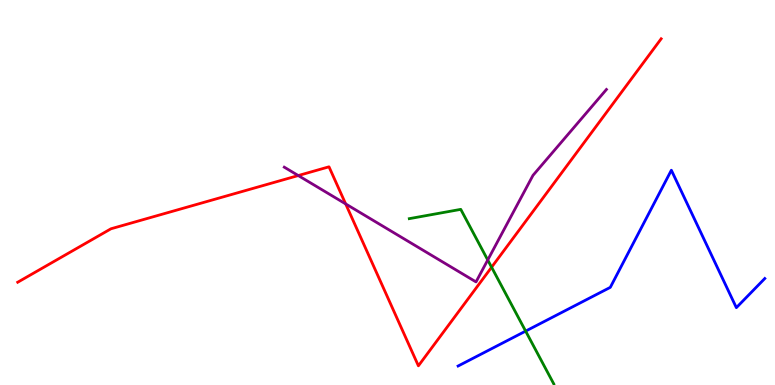[{'lines': ['blue', 'red'], 'intersections': []}, {'lines': ['green', 'red'], 'intersections': [{'x': 6.34, 'y': 3.06}]}, {'lines': ['purple', 'red'], 'intersections': [{'x': 3.85, 'y': 5.44}, {'x': 4.46, 'y': 4.7}]}, {'lines': ['blue', 'green'], 'intersections': [{'x': 6.78, 'y': 1.4}]}, {'lines': ['blue', 'purple'], 'intersections': []}, {'lines': ['green', 'purple'], 'intersections': [{'x': 6.29, 'y': 3.25}]}]